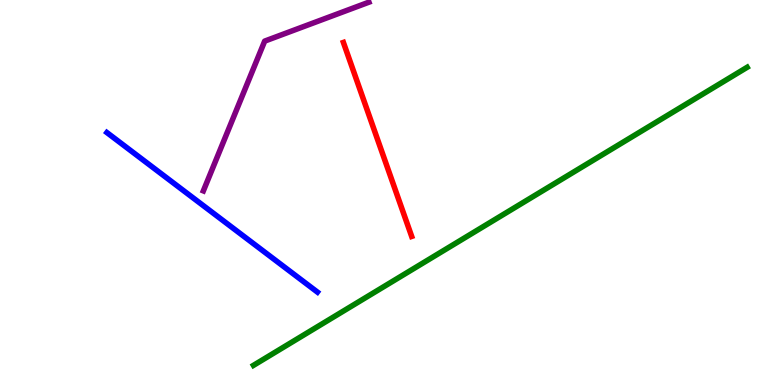[{'lines': ['blue', 'red'], 'intersections': []}, {'lines': ['green', 'red'], 'intersections': []}, {'lines': ['purple', 'red'], 'intersections': []}, {'lines': ['blue', 'green'], 'intersections': []}, {'lines': ['blue', 'purple'], 'intersections': []}, {'lines': ['green', 'purple'], 'intersections': []}]